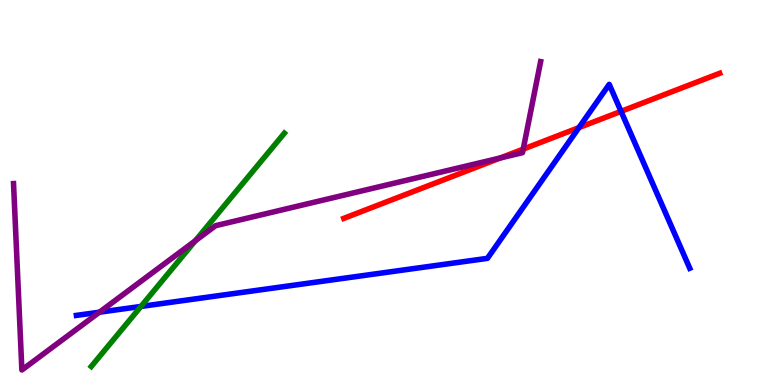[{'lines': ['blue', 'red'], 'intersections': [{'x': 7.47, 'y': 6.69}, {'x': 8.01, 'y': 7.11}]}, {'lines': ['green', 'red'], 'intersections': []}, {'lines': ['purple', 'red'], 'intersections': [{'x': 6.46, 'y': 5.9}, {'x': 6.75, 'y': 6.13}]}, {'lines': ['blue', 'green'], 'intersections': [{'x': 1.82, 'y': 2.04}]}, {'lines': ['blue', 'purple'], 'intersections': [{'x': 1.28, 'y': 1.89}]}, {'lines': ['green', 'purple'], 'intersections': [{'x': 2.52, 'y': 3.75}]}]